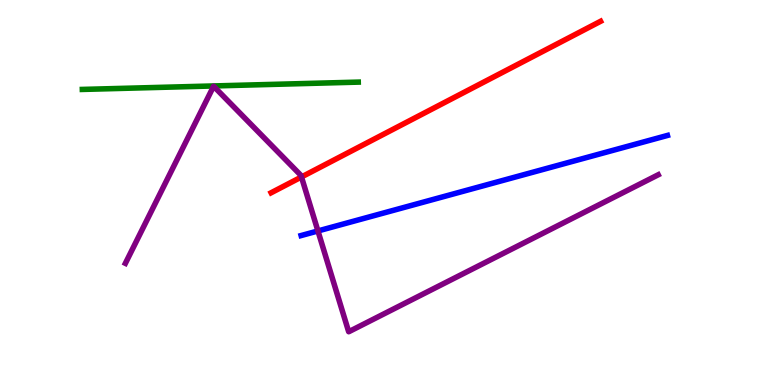[{'lines': ['blue', 'red'], 'intersections': []}, {'lines': ['green', 'red'], 'intersections': []}, {'lines': ['purple', 'red'], 'intersections': [{'x': 3.89, 'y': 5.4}]}, {'lines': ['blue', 'green'], 'intersections': []}, {'lines': ['blue', 'purple'], 'intersections': [{'x': 4.1, 'y': 4.0}]}, {'lines': ['green', 'purple'], 'intersections': []}]